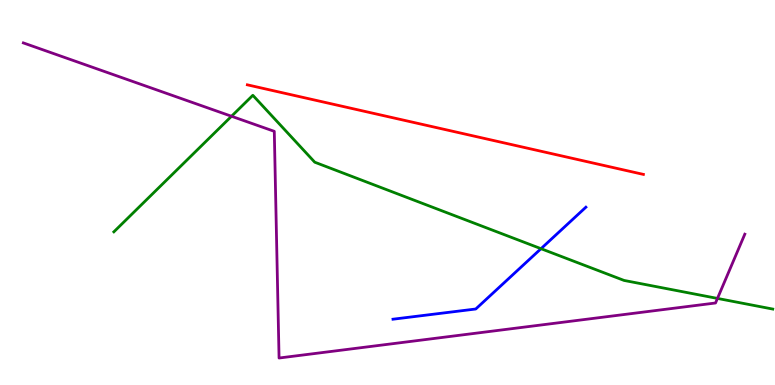[{'lines': ['blue', 'red'], 'intersections': []}, {'lines': ['green', 'red'], 'intersections': []}, {'lines': ['purple', 'red'], 'intersections': []}, {'lines': ['blue', 'green'], 'intersections': [{'x': 6.98, 'y': 3.54}]}, {'lines': ['blue', 'purple'], 'intersections': []}, {'lines': ['green', 'purple'], 'intersections': [{'x': 2.99, 'y': 6.98}, {'x': 9.26, 'y': 2.25}]}]